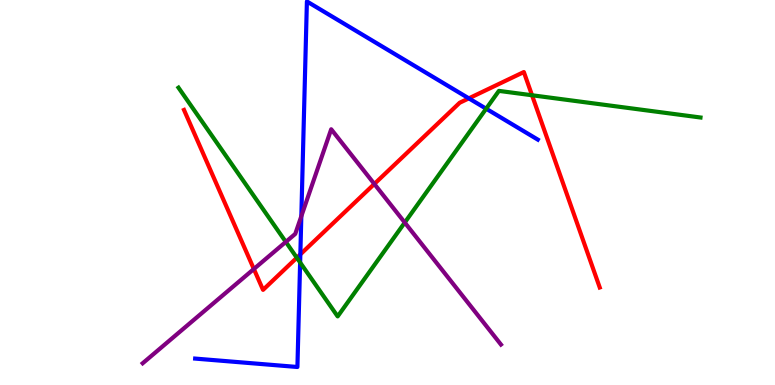[{'lines': ['blue', 'red'], 'intersections': [{'x': 3.88, 'y': 3.39}, {'x': 6.05, 'y': 7.45}]}, {'lines': ['green', 'red'], 'intersections': [{'x': 3.83, 'y': 3.31}, {'x': 6.86, 'y': 7.53}]}, {'lines': ['purple', 'red'], 'intersections': [{'x': 3.28, 'y': 3.01}, {'x': 4.83, 'y': 5.22}]}, {'lines': ['blue', 'green'], 'intersections': [{'x': 3.87, 'y': 3.18}, {'x': 6.27, 'y': 7.18}]}, {'lines': ['blue', 'purple'], 'intersections': [{'x': 3.89, 'y': 4.38}]}, {'lines': ['green', 'purple'], 'intersections': [{'x': 3.69, 'y': 3.72}, {'x': 5.22, 'y': 4.22}]}]